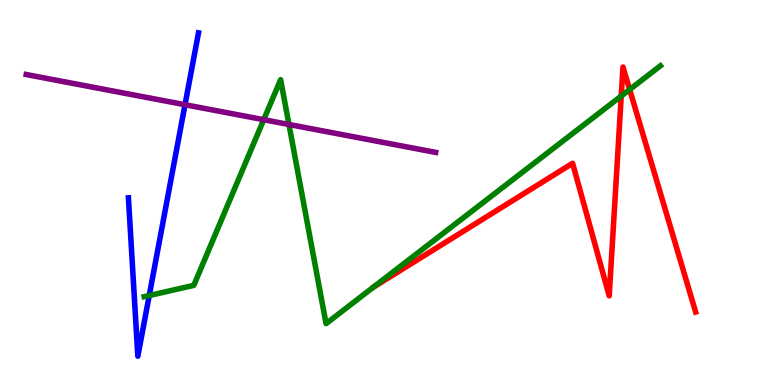[{'lines': ['blue', 'red'], 'intersections': []}, {'lines': ['green', 'red'], 'intersections': [{'x': 8.02, 'y': 7.51}, {'x': 8.12, 'y': 7.67}]}, {'lines': ['purple', 'red'], 'intersections': []}, {'lines': ['blue', 'green'], 'intersections': [{'x': 1.93, 'y': 2.32}]}, {'lines': ['blue', 'purple'], 'intersections': [{'x': 2.39, 'y': 7.28}]}, {'lines': ['green', 'purple'], 'intersections': [{'x': 3.4, 'y': 6.89}, {'x': 3.73, 'y': 6.77}]}]